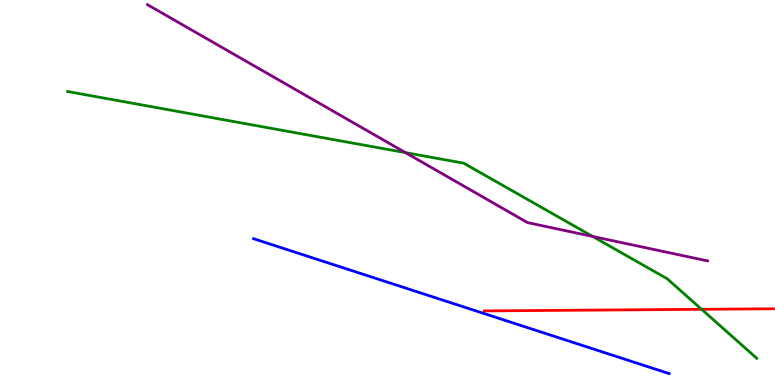[{'lines': ['blue', 'red'], 'intersections': []}, {'lines': ['green', 'red'], 'intersections': [{'x': 9.05, 'y': 1.97}]}, {'lines': ['purple', 'red'], 'intersections': []}, {'lines': ['blue', 'green'], 'intersections': []}, {'lines': ['blue', 'purple'], 'intersections': []}, {'lines': ['green', 'purple'], 'intersections': [{'x': 5.23, 'y': 6.04}, {'x': 7.65, 'y': 3.86}]}]